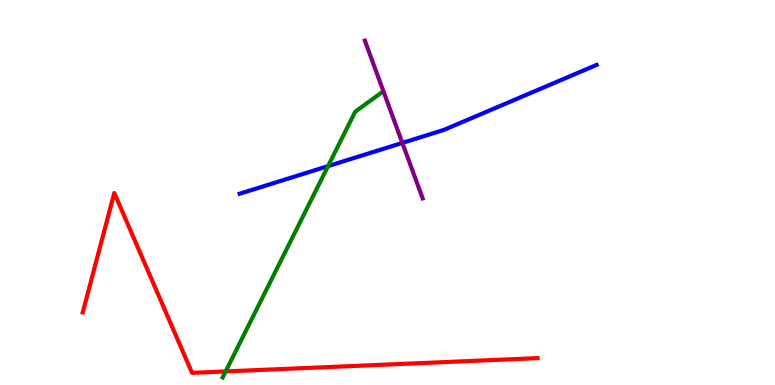[{'lines': ['blue', 'red'], 'intersections': []}, {'lines': ['green', 'red'], 'intersections': [{'x': 2.91, 'y': 0.352}]}, {'lines': ['purple', 'red'], 'intersections': []}, {'lines': ['blue', 'green'], 'intersections': [{'x': 4.23, 'y': 5.69}]}, {'lines': ['blue', 'purple'], 'intersections': [{'x': 5.19, 'y': 6.29}]}, {'lines': ['green', 'purple'], 'intersections': []}]